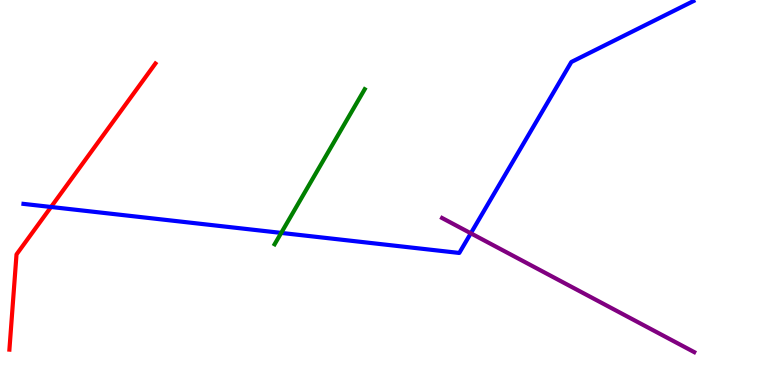[{'lines': ['blue', 'red'], 'intersections': [{'x': 0.659, 'y': 4.62}]}, {'lines': ['green', 'red'], 'intersections': []}, {'lines': ['purple', 'red'], 'intersections': []}, {'lines': ['blue', 'green'], 'intersections': [{'x': 3.63, 'y': 3.95}]}, {'lines': ['blue', 'purple'], 'intersections': [{'x': 6.08, 'y': 3.94}]}, {'lines': ['green', 'purple'], 'intersections': []}]